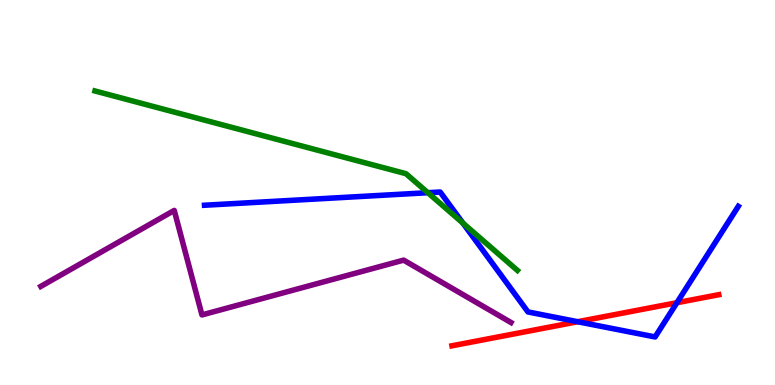[{'lines': ['blue', 'red'], 'intersections': [{'x': 7.45, 'y': 1.64}, {'x': 8.73, 'y': 2.14}]}, {'lines': ['green', 'red'], 'intersections': []}, {'lines': ['purple', 'red'], 'intersections': []}, {'lines': ['blue', 'green'], 'intersections': [{'x': 5.52, 'y': 4.99}, {'x': 5.97, 'y': 4.2}]}, {'lines': ['blue', 'purple'], 'intersections': []}, {'lines': ['green', 'purple'], 'intersections': []}]